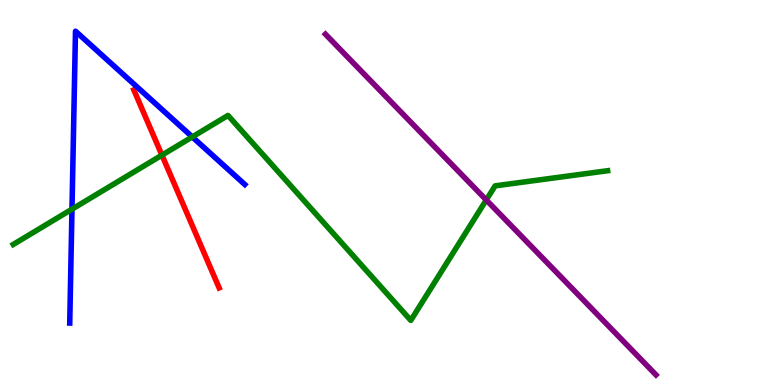[{'lines': ['blue', 'red'], 'intersections': []}, {'lines': ['green', 'red'], 'intersections': [{'x': 2.09, 'y': 5.97}]}, {'lines': ['purple', 'red'], 'intersections': []}, {'lines': ['blue', 'green'], 'intersections': [{'x': 0.929, 'y': 4.57}, {'x': 2.48, 'y': 6.44}]}, {'lines': ['blue', 'purple'], 'intersections': []}, {'lines': ['green', 'purple'], 'intersections': [{'x': 6.27, 'y': 4.81}]}]